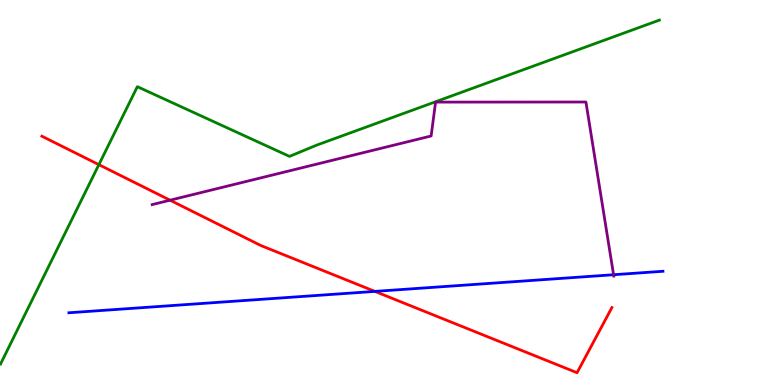[{'lines': ['blue', 'red'], 'intersections': [{'x': 4.84, 'y': 2.43}]}, {'lines': ['green', 'red'], 'intersections': [{'x': 1.28, 'y': 5.72}]}, {'lines': ['purple', 'red'], 'intersections': [{'x': 2.19, 'y': 4.8}]}, {'lines': ['blue', 'green'], 'intersections': []}, {'lines': ['blue', 'purple'], 'intersections': [{'x': 7.92, 'y': 2.86}]}, {'lines': ['green', 'purple'], 'intersections': []}]